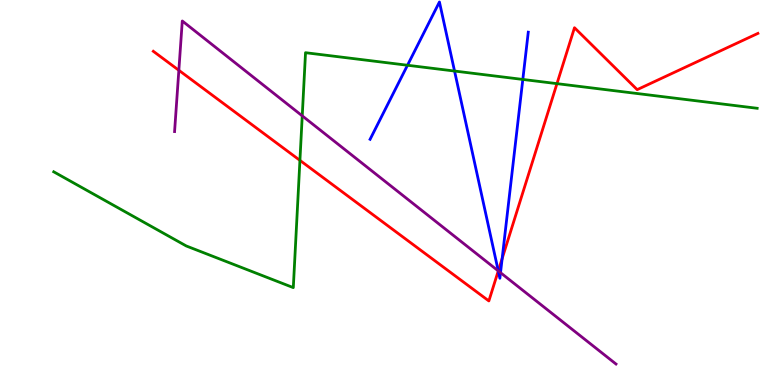[{'lines': ['blue', 'red'], 'intersections': [{'x': 6.43, 'y': 2.96}, {'x': 6.48, 'y': 3.29}]}, {'lines': ['green', 'red'], 'intersections': [{'x': 3.87, 'y': 5.83}, {'x': 7.19, 'y': 7.83}]}, {'lines': ['purple', 'red'], 'intersections': [{'x': 2.31, 'y': 8.17}, {'x': 6.43, 'y': 2.96}]}, {'lines': ['blue', 'green'], 'intersections': [{'x': 5.26, 'y': 8.31}, {'x': 5.87, 'y': 8.15}, {'x': 6.75, 'y': 7.94}]}, {'lines': ['blue', 'purple'], 'intersections': [{'x': 6.43, 'y': 2.96}, {'x': 6.46, 'y': 2.92}]}, {'lines': ['green', 'purple'], 'intersections': [{'x': 3.9, 'y': 6.99}]}]